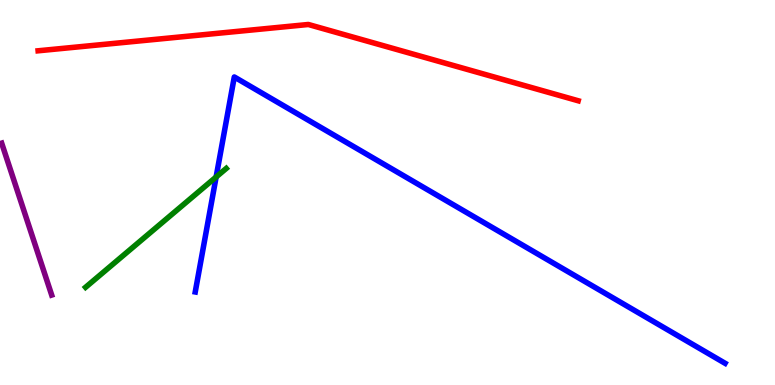[{'lines': ['blue', 'red'], 'intersections': []}, {'lines': ['green', 'red'], 'intersections': []}, {'lines': ['purple', 'red'], 'intersections': []}, {'lines': ['blue', 'green'], 'intersections': [{'x': 2.79, 'y': 5.4}]}, {'lines': ['blue', 'purple'], 'intersections': []}, {'lines': ['green', 'purple'], 'intersections': []}]